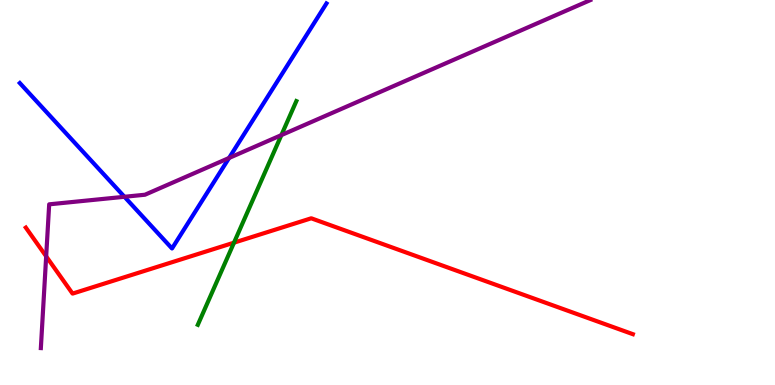[{'lines': ['blue', 'red'], 'intersections': []}, {'lines': ['green', 'red'], 'intersections': [{'x': 3.02, 'y': 3.7}]}, {'lines': ['purple', 'red'], 'intersections': [{'x': 0.596, 'y': 3.34}]}, {'lines': ['blue', 'green'], 'intersections': []}, {'lines': ['blue', 'purple'], 'intersections': [{'x': 1.61, 'y': 4.89}, {'x': 2.96, 'y': 5.9}]}, {'lines': ['green', 'purple'], 'intersections': [{'x': 3.63, 'y': 6.49}]}]